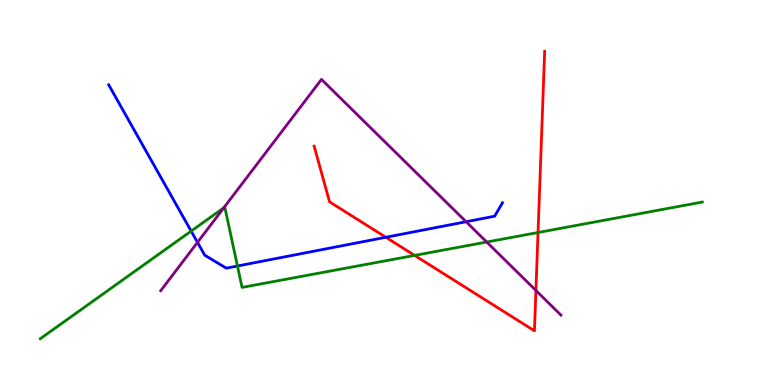[{'lines': ['blue', 'red'], 'intersections': [{'x': 4.98, 'y': 3.84}]}, {'lines': ['green', 'red'], 'intersections': [{'x': 5.35, 'y': 3.37}, {'x': 6.94, 'y': 3.96}]}, {'lines': ['purple', 'red'], 'intersections': [{'x': 6.91, 'y': 2.46}]}, {'lines': ['blue', 'green'], 'intersections': [{'x': 2.47, 'y': 4.0}, {'x': 3.06, 'y': 3.09}]}, {'lines': ['blue', 'purple'], 'intersections': [{'x': 2.55, 'y': 3.71}, {'x': 6.01, 'y': 4.24}]}, {'lines': ['green', 'purple'], 'intersections': [{'x': 2.89, 'y': 4.6}, {'x': 6.28, 'y': 3.71}]}]